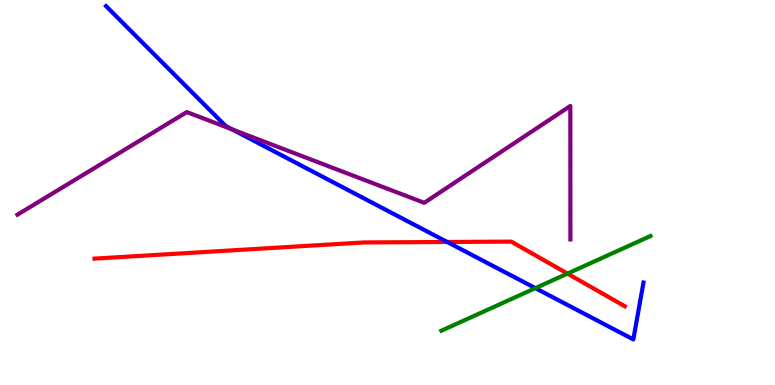[{'lines': ['blue', 'red'], 'intersections': [{'x': 5.77, 'y': 3.71}]}, {'lines': ['green', 'red'], 'intersections': [{'x': 7.32, 'y': 2.89}]}, {'lines': ['purple', 'red'], 'intersections': []}, {'lines': ['blue', 'green'], 'intersections': [{'x': 6.91, 'y': 2.52}]}, {'lines': ['blue', 'purple'], 'intersections': [{'x': 3.0, 'y': 6.64}]}, {'lines': ['green', 'purple'], 'intersections': []}]